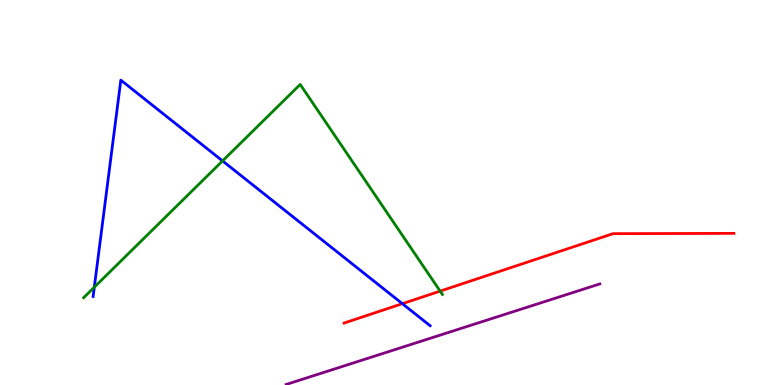[{'lines': ['blue', 'red'], 'intersections': [{'x': 5.19, 'y': 2.11}]}, {'lines': ['green', 'red'], 'intersections': [{'x': 5.68, 'y': 2.44}]}, {'lines': ['purple', 'red'], 'intersections': []}, {'lines': ['blue', 'green'], 'intersections': [{'x': 1.22, 'y': 2.54}, {'x': 2.87, 'y': 5.82}]}, {'lines': ['blue', 'purple'], 'intersections': []}, {'lines': ['green', 'purple'], 'intersections': []}]